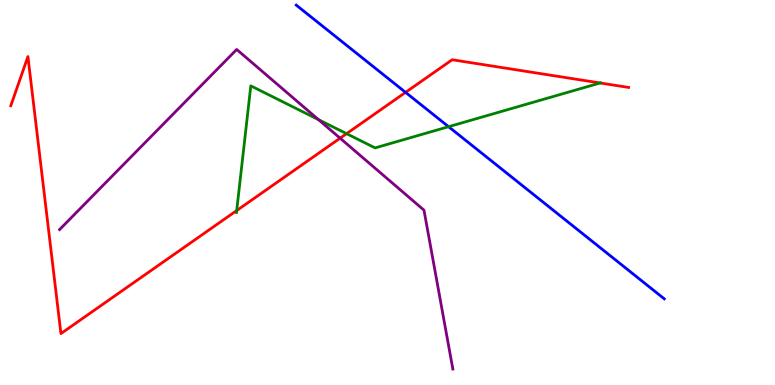[{'lines': ['blue', 'red'], 'intersections': [{'x': 5.23, 'y': 7.6}]}, {'lines': ['green', 'red'], 'intersections': [{'x': 3.05, 'y': 4.53}, {'x': 4.47, 'y': 6.53}, {'x': 7.74, 'y': 7.84}]}, {'lines': ['purple', 'red'], 'intersections': [{'x': 4.39, 'y': 6.41}]}, {'lines': ['blue', 'green'], 'intersections': [{'x': 5.79, 'y': 6.71}]}, {'lines': ['blue', 'purple'], 'intersections': []}, {'lines': ['green', 'purple'], 'intersections': [{'x': 4.11, 'y': 6.89}]}]